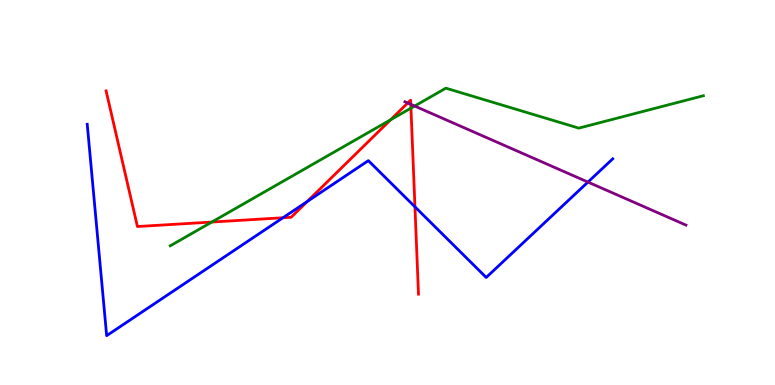[{'lines': ['blue', 'red'], 'intersections': [{'x': 3.65, 'y': 4.34}, {'x': 3.96, 'y': 4.76}, {'x': 5.35, 'y': 4.63}]}, {'lines': ['green', 'red'], 'intersections': [{'x': 2.73, 'y': 4.23}, {'x': 5.04, 'y': 6.89}, {'x': 5.3, 'y': 7.19}]}, {'lines': ['purple', 'red'], 'intersections': [{'x': 5.26, 'y': 7.32}, {'x': 5.3, 'y': 7.29}]}, {'lines': ['blue', 'green'], 'intersections': []}, {'lines': ['blue', 'purple'], 'intersections': [{'x': 7.59, 'y': 5.27}]}, {'lines': ['green', 'purple'], 'intersections': [{'x': 5.35, 'y': 7.25}]}]